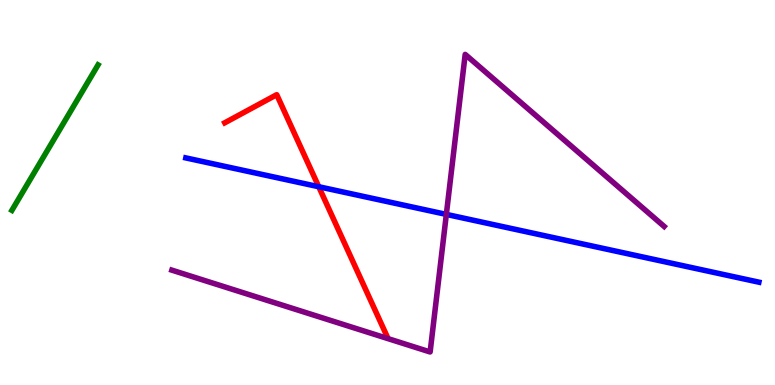[{'lines': ['blue', 'red'], 'intersections': [{'x': 4.11, 'y': 5.15}]}, {'lines': ['green', 'red'], 'intersections': []}, {'lines': ['purple', 'red'], 'intersections': []}, {'lines': ['blue', 'green'], 'intersections': []}, {'lines': ['blue', 'purple'], 'intersections': [{'x': 5.76, 'y': 4.43}]}, {'lines': ['green', 'purple'], 'intersections': []}]